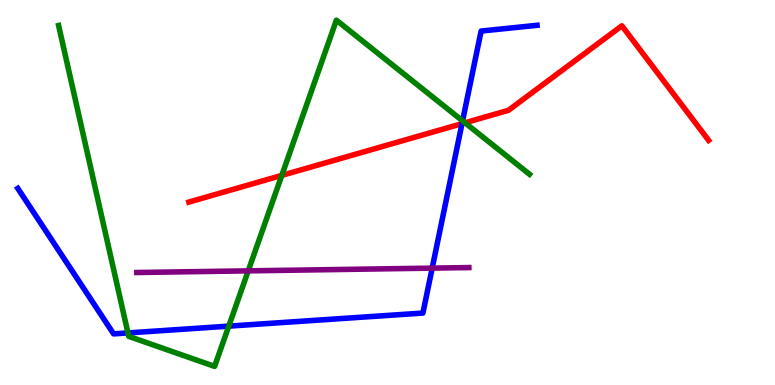[{'lines': ['blue', 'red'], 'intersections': [{'x': 5.96, 'y': 6.79}]}, {'lines': ['green', 'red'], 'intersections': [{'x': 3.64, 'y': 5.44}, {'x': 6.0, 'y': 6.81}]}, {'lines': ['purple', 'red'], 'intersections': []}, {'lines': ['blue', 'green'], 'intersections': [{'x': 1.65, 'y': 1.35}, {'x': 2.95, 'y': 1.53}, {'x': 5.97, 'y': 6.86}]}, {'lines': ['blue', 'purple'], 'intersections': [{'x': 5.58, 'y': 3.04}]}, {'lines': ['green', 'purple'], 'intersections': [{'x': 3.2, 'y': 2.96}]}]